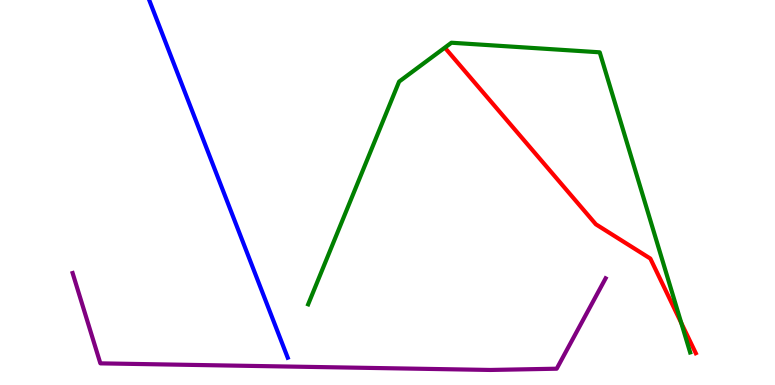[{'lines': ['blue', 'red'], 'intersections': []}, {'lines': ['green', 'red'], 'intersections': [{'x': 8.79, 'y': 1.61}]}, {'lines': ['purple', 'red'], 'intersections': []}, {'lines': ['blue', 'green'], 'intersections': []}, {'lines': ['blue', 'purple'], 'intersections': []}, {'lines': ['green', 'purple'], 'intersections': []}]